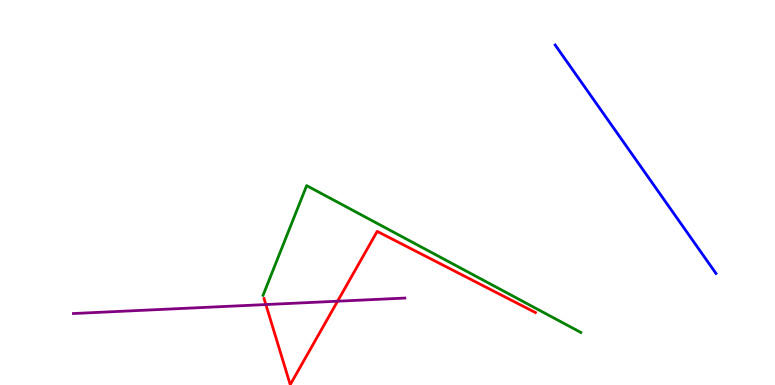[{'lines': ['blue', 'red'], 'intersections': []}, {'lines': ['green', 'red'], 'intersections': []}, {'lines': ['purple', 'red'], 'intersections': [{'x': 3.43, 'y': 2.09}, {'x': 4.36, 'y': 2.18}]}, {'lines': ['blue', 'green'], 'intersections': []}, {'lines': ['blue', 'purple'], 'intersections': []}, {'lines': ['green', 'purple'], 'intersections': []}]